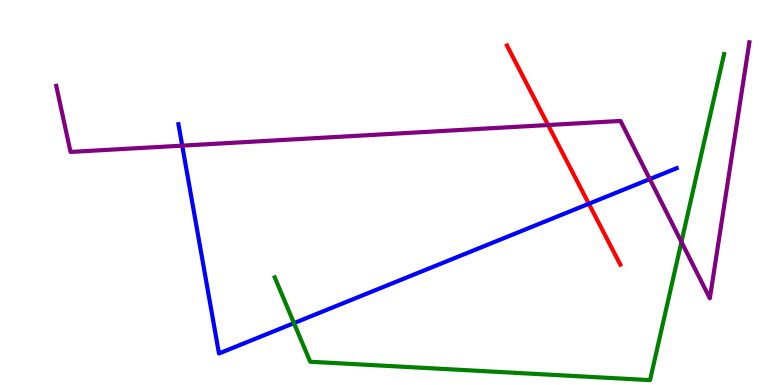[{'lines': ['blue', 'red'], 'intersections': [{'x': 7.6, 'y': 4.71}]}, {'lines': ['green', 'red'], 'intersections': []}, {'lines': ['purple', 'red'], 'intersections': [{'x': 7.07, 'y': 6.75}]}, {'lines': ['blue', 'green'], 'intersections': [{'x': 3.79, 'y': 1.61}]}, {'lines': ['blue', 'purple'], 'intersections': [{'x': 2.35, 'y': 6.22}, {'x': 8.38, 'y': 5.35}]}, {'lines': ['green', 'purple'], 'intersections': [{'x': 8.79, 'y': 3.72}]}]